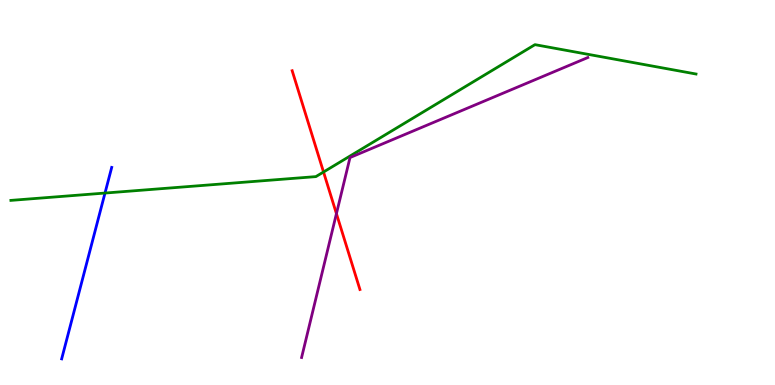[{'lines': ['blue', 'red'], 'intersections': []}, {'lines': ['green', 'red'], 'intersections': [{'x': 4.17, 'y': 5.53}]}, {'lines': ['purple', 'red'], 'intersections': [{'x': 4.34, 'y': 4.45}]}, {'lines': ['blue', 'green'], 'intersections': [{'x': 1.35, 'y': 4.99}]}, {'lines': ['blue', 'purple'], 'intersections': []}, {'lines': ['green', 'purple'], 'intersections': []}]